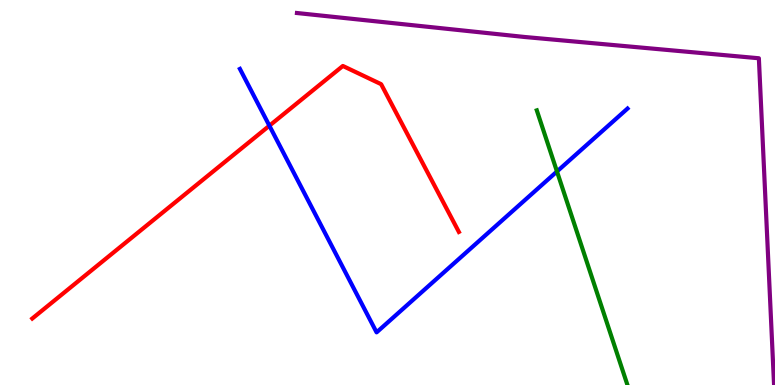[{'lines': ['blue', 'red'], 'intersections': [{'x': 3.48, 'y': 6.73}]}, {'lines': ['green', 'red'], 'intersections': []}, {'lines': ['purple', 'red'], 'intersections': []}, {'lines': ['blue', 'green'], 'intersections': [{'x': 7.19, 'y': 5.55}]}, {'lines': ['blue', 'purple'], 'intersections': []}, {'lines': ['green', 'purple'], 'intersections': []}]